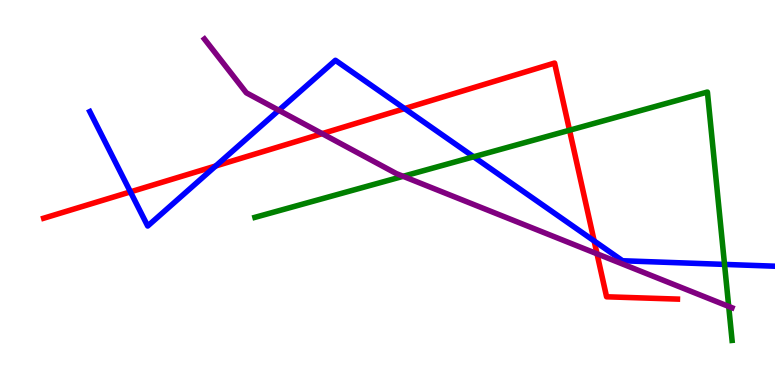[{'lines': ['blue', 'red'], 'intersections': [{'x': 1.68, 'y': 5.02}, {'x': 2.78, 'y': 5.69}, {'x': 5.22, 'y': 7.18}, {'x': 7.67, 'y': 3.74}]}, {'lines': ['green', 'red'], 'intersections': [{'x': 7.35, 'y': 6.62}]}, {'lines': ['purple', 'red'], 'intersections': [{'x': 4.16, 'y': 6.53}, {'x': 7.7, 'y': 3.41}]}, {'lines': ['blue', 'green'], 'intersections': [{'x': 6.11, 'y': 5.93}, {'x': 9.35, 'y': 3.13}]}, {'lines': ['blue', 'purple'], 'intersections': [{'x': 3.6, 'y': 7.14}]}, {'lines': ['green', 'purple'], 'intersections': [{'x': 5.2, 'y': 5.42}, {'x': 9.4, 'y': 2.04}]}]